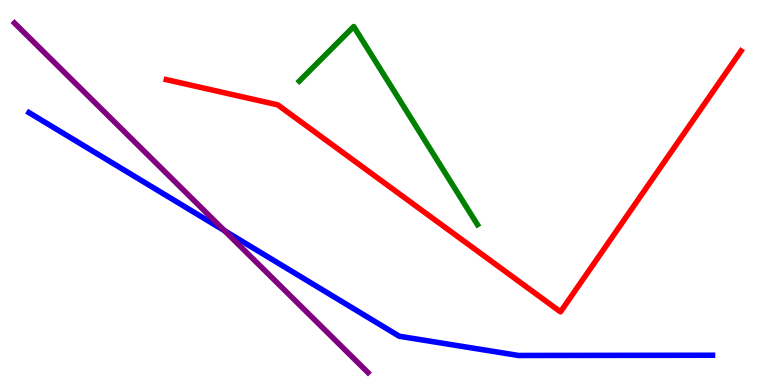[{'lines': ['blue', 'red'], 'intersections': []}, {'lines': ['green', 'red'], 'intersections': []}, {'lines': ['purple', 'red'], 'intersections': []}, {'lines': ['blue', 'green'], 'intersections': []}, {'lines': ['blue', 'purple'], 'intersections': [{'x': 2.9, 'y': 4.01}]}, {'lines': ['green', 'purple'], 'intersections': []}]